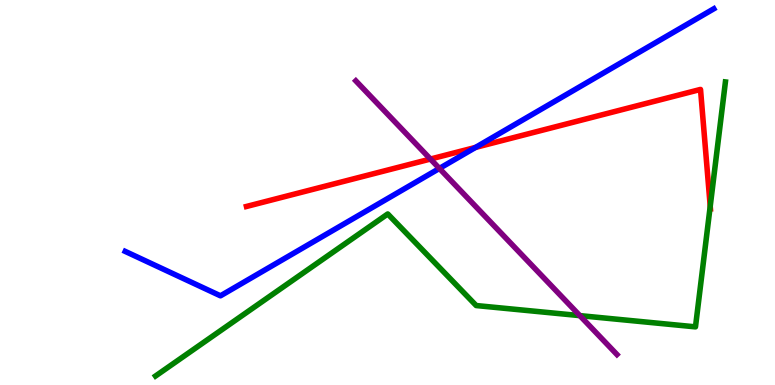[{'lines': ['blue', 'red'], 'intersections': [{'x': 6.14, 'y': 6.17}]}, {'lines': ['green', 'red'], 'intersections': [{'x': 9.16, 'y': 4.64}]}, {'lines': ['purple', 'red'], 'intersections': [{'x': 5.55, 'y': 5.87}]}, {'lines': ['blue', 'green'], 'intersections': []}, {'lines': ['blue', 'purple'], 'intersections': [{'x': 5.67, 'y': 5.62}]}, {'lines': ['green', 'purple'], 'intersections': [{'x': 7.48, 'y': 1.8}]}]